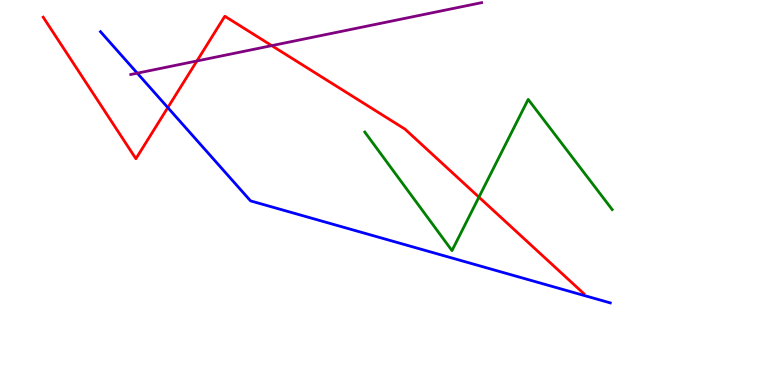[{'lines': ['blue', 'red'], 'intersections': [{'x': 2.17, 'y': 7.21}]}, {'lines': ['green', 'red'], 'intersections': [{'x': 6.18, 'y': 4.88}]}, {'lines': ['purple', 'red'], 'intersections': [{'x': 2.54, 'y': 8.42}, {'x': 3.51, 'y': 8.81}]}, {'lines': ['blue', 'green'], 'intersections': []}, {'lines': ['blue', 'purple'], 'intersections': [{'x': 1.77, 'y': 8.1}]}, {'lines': ['green', 'purple'], 'intersections': []}]